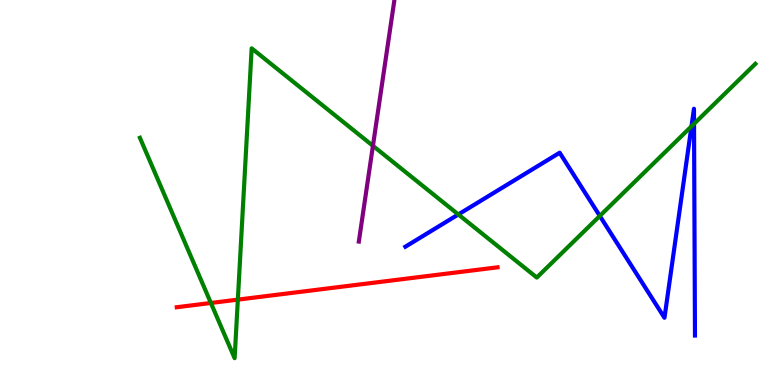[{'lines': ['blue', 'red'], 'intersections': []}, {'lines': ['green', 'red'], 'intersections': [{'x': 2.72, 'y': 2.13}, {'x': 3.07, 'y': 2.22}]}, {'lines': ['purple', 'red'], 'intersections': []}, {'lines': ['blue', 'green'], 'intersections': [{'x': 5.91, 'y': 4.43}, {'x': 7.74, 'y': 4.39}, {'x': 8.92, 'y': 6.72}, {'x': 8.96, 'y': 6.78}]}, {'lines': ['blue', 'purple'], 'intersections': []}, {'lines': ['green', 'purple'], 'intersections': [{'x': 4.81, 'y': 6.21}]}]